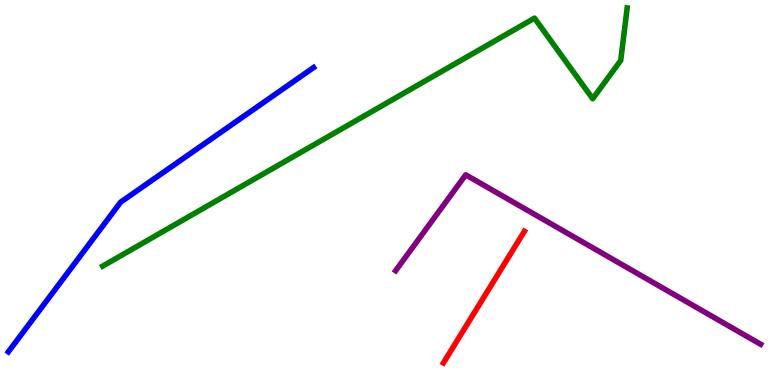[{'lines': ['blue', 'red'], 'intersections': []}, {'lines': ['green', 'red'], 'intersections': []}, {'lines': ['purple', 'red'], 'intersections': []}, {'lines': ['blue', 'green'], 'intersections': []}, {'lines': ['blue', 'purple'], 'intersections': []}, {'lines': ['green', 'purple'], 'intersections': []}]